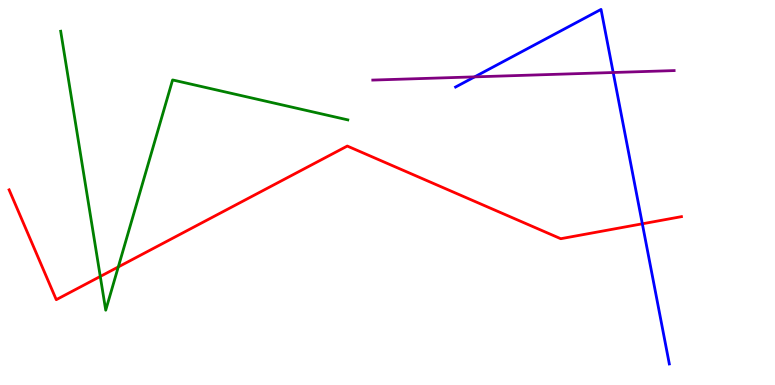[{'lines': ['blue', 'red'], 'intersections': [{'x': 8.29, 'y': 4.19}]}, {'lines': ['green', 'red'], 'intersections': [{'x': 1.29, 'y': 2.82}, {'x': 1.53, 'y': 3.07}]}, {'lines': ['purple', 'red'], 'intersections': []}, {'lines': ['blue', 'green'], 'intersections': []}, {'lines': ['blue', 'purple'], 'intersections': [{'x': 6.12, 'y': 8.0}, {'x': 7.91, 'y': 8.12}]}, {'lines': ['green', 'purple'], 'intersections': []}]